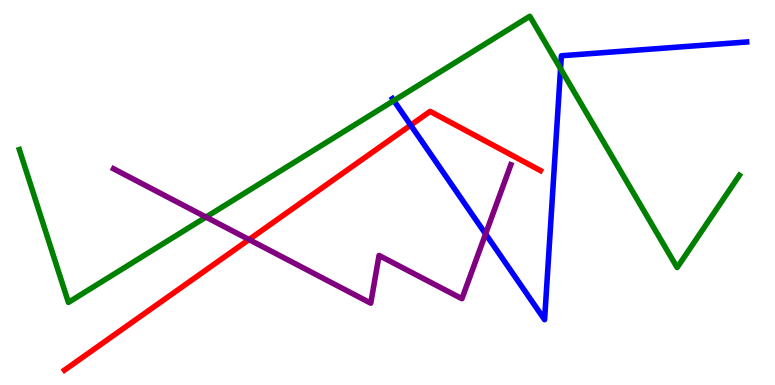[{'lines': ['blue', 'red'], 'intersections': [{'x': 5.3, 'y': 6.75}]}, {'lines': ['green', 'red'], 'intersections': []}, {'lines': ['purple', 'red'], 'intersections': [{'x': 3.21, 'y': 3.78}]}, {'lines': ['blue', 'green'], 'intersections': [{'x': 5.08, 'y': 7.39}, {'x': 7.23, 'y': 8.22}]}, {'lines': ['blue', 'purple'], 'intersections': [{'x': 6.27, 'y': 3.92}]}, {'lines': ['green', 'purple'], 'intersections': [{'x': 2.66, 'y': 4.36}]}]